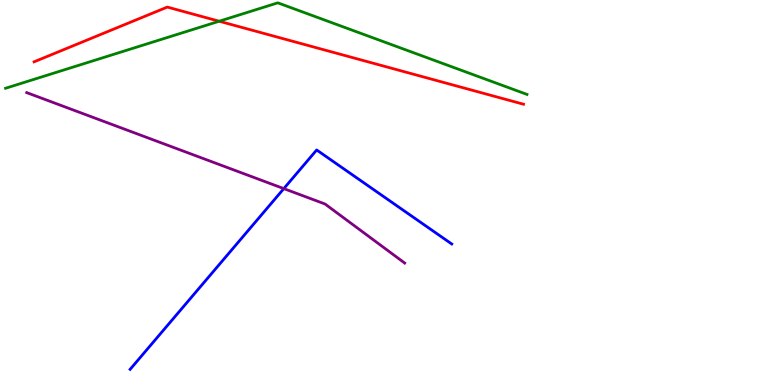[{'lines': ['blue', 'red'], 'intersections': []}, {'lines': ['green', 'red'], 'intersections': [{'x': 2.83, 'y': 9.45}]}, {'lines': ['purple', 'red'], 'intersections': []}, {'lines': ['blue', 'green'], 'intersections': []}, {'lines': ['blue', 'purple'], 'intersections': [{'x': 3.66, 'y': 5.1}]}, {'lines': ['green', 'purple'], 'intersections': []}]